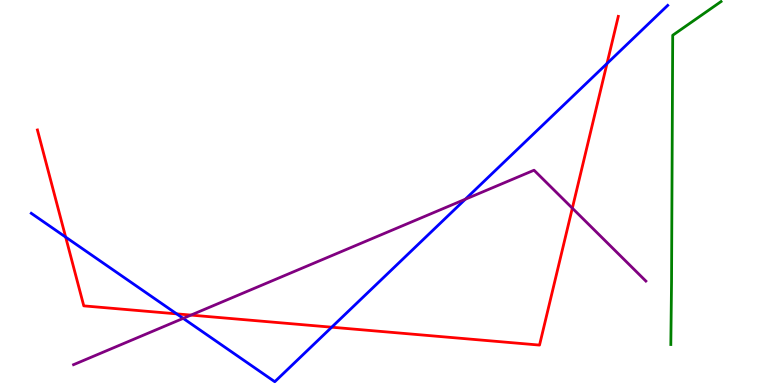[{'lines': ['blue', 'red'], 'intersections': [{'x': 0.847, 'y': 3.84}, {'x': 2.28, 'y': 1.85}, {'x': 4.28, 'y': 1.5}, {'x': 7.83, 'y': 8.35}]}, {'lines': ['green', 'red'], 'intersections': []}, {'lines': ['purple', 'red'], 'intersections': [{'x': 2.46, 'y': 1.82}, {'x': 7.38, 'y': 4.59}]}, {'lines': ['blue', 'green'], 'intersections': []}, {'lines': ['blue', 'purple'], 'intersections': [{'x': 2.36, 'y': 1.73}, {'x': 6.0, 'y': 4.83}]}, {'lines': ['green', 'purple'], 'intersections': []}]